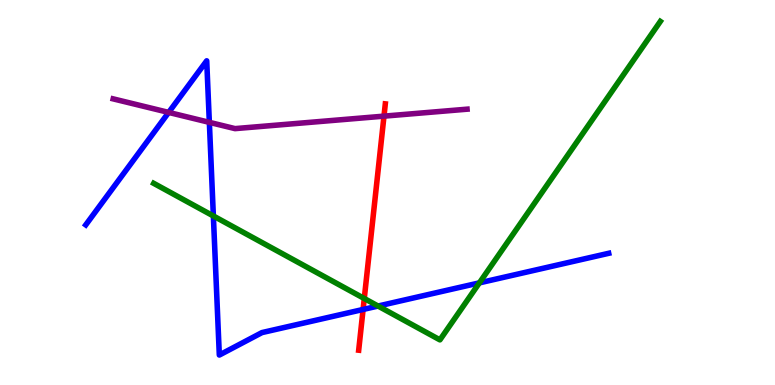[{'lines': ['blue', 'red'], 'intersections': [{'x': 4.69, 'y': 1.96}]}, {'lines': ['green', 'red'], 'intersections': [{'x': 4.7, 'y': 2.25}]}, {'lines': ['purple', 'red'], 'intersections': [{'x': 4.95, 'y': 6.98}]}, {'lines': ['blue', 'green'], 'intersections': [{'x': 2.75, 'y': 4.39}, {'x': 4.88, 'y': 2.05}, {'x': 6.19, 'y': 2.65}]}, {'lines': ['blue', 'purple'], 'intersections': [{'x': 2.18, 'y': 7.08}, {'x': 2.7, 'y': 6.82}]}, {'lines': ['green', 'purple'], 'intersections': []}]